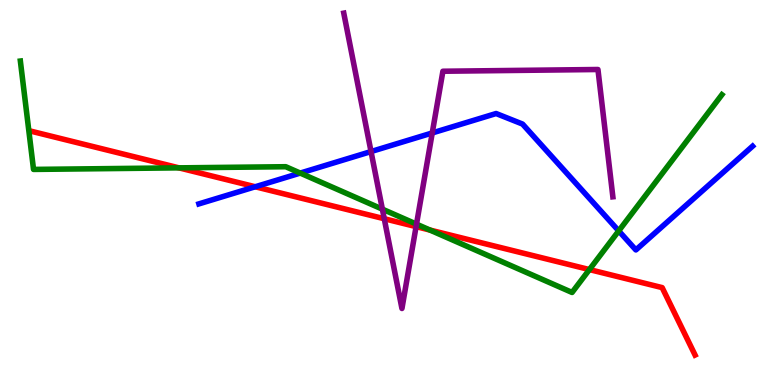[{'lines': ['blue', 'red'], 'intersections': [{'x': 3.29, 'y': 5.15}]}, {'lines': ['green', 'red'], 'intersections': [{'x': 2.31, 'y': 5.64}, {'x': 5.55, 'y': 4.02}, {'x': 7.61, 'y': 3.0}]}, {'lines': ['purple', 'red'], 'intersections': [{'x': 4.96, 'y': 4.32}, {'x': 5.37, 'y': 4.11}]}, {'lines': ['blue', 'green'], 'intersections': [{'x': 3.87, 'y': 5.5}, {'x': 7.98, 'y': 4.0}]}, {'lines': ['blue', 'purple'], 'intersections': [{'x': 4.79, 'y': 6.06}, {'x': 5.58, 'y': 6.55}]}, {'lines': ['green', 'purple'], 'intersections': [{'x': 4.93, 'y': 4.57}, {'x': 5.37, 'y': 4.18}]}]